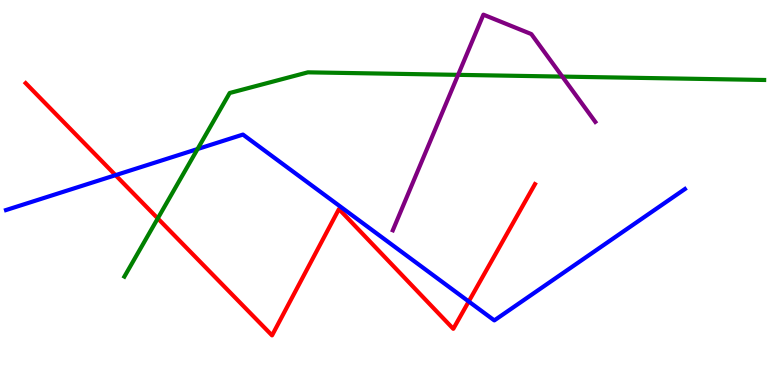[{'lines': ['blue', 'red'], 'intersections': [{'x': 1.49, 'y': 5.45}, {'x': 6.05, 'y': 2.17}]}, {'lines': ['green', 'red'], 'intersections': [{'x': 2.04, 'y': 4.33}]}, {'lines': ['purple', 'red'], 'intersections': []}, {'lines': ['blue', 'green'], 'intersections': [{'x': 2.55, 'y': 6.13}]}, {'lines': ['blue', 'purple'], 'intersections': []}, {'lines': ['green', 'purple'], 'intersections': [{'x': 5.91, 'y': 8.06}, {'x': 7.26, 'y': 8.01}]}]